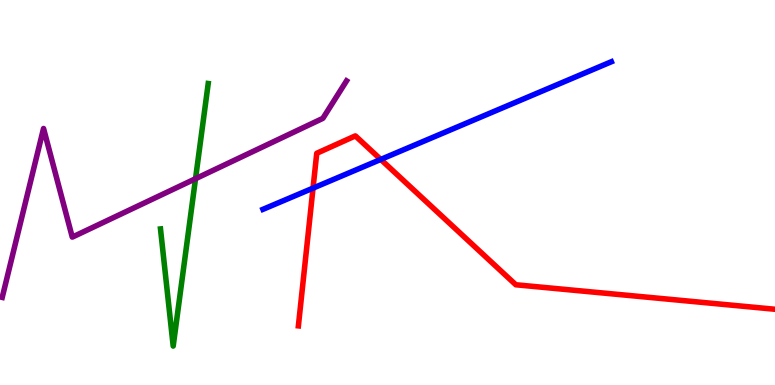[{'lines': ['blue', 'red'], 'intersections': [{'x': 4.04, 'y': 5.11}, {'x': 4.91, 'y': 5.86}]}, {'lines': ['green', 'red'], 'intersections': []}, {'lines': ['purple', 'red'], 'intersections': []}, {'lines': ['blue', 'green'], 'intersections': []}, {'lines': ['blue', 'purple'], 'intersections': []}, {'lines': ['green', 'purple'], 'intersections': [{'x': 2.52, 'y': 5.36}]}]